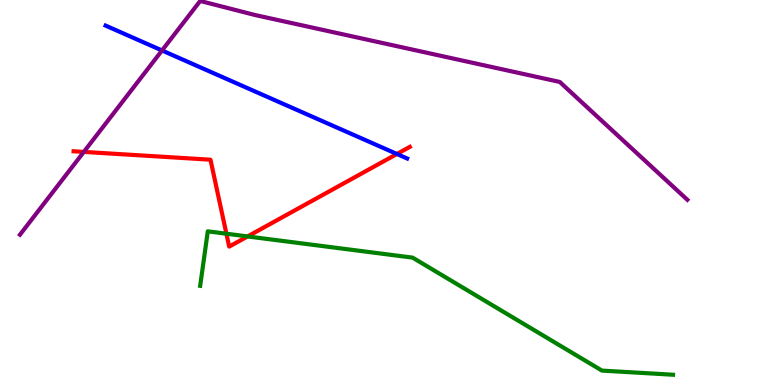[{'lines': ['blue', 'red'], 'intersections': [{'x': 5.12, 'y': 6.0}]}, {'lines': ['green', 'red'], 'intersections': [{'x': 2.92, 'y': 3.93}, {'x': 3.19, 'y': 3.86}]}, {'lines': ['purple', 'red'], 'intersections': [{'x': 1.08, 'y': 6.05}]}, {'lines': ['blue', 'green'], 'intersections': []}, {'lines': ['blue', 'purple'], 'intersections': [{'x': 2.09, 'y': 8.69}]}, {'lines': ['green', 'purple'], 'intersections': []}]